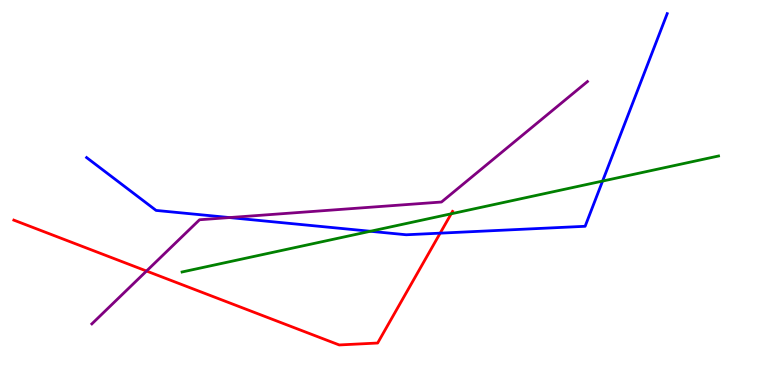[{'lines': ['blue', 'red'], 'intersections': [{'x': 5.68, 'y': 3.94}]}, {'lines': ['green', 'red'], 'intersections': [{'x': 5.82, 'y': 4.45}]}, {'lines': ['purple', 'red'], 'intersections': [{'x': 1.89, 'y': 2.96}]}, {'lines': ['blue', 'green'], 'intersections': [{'x': 4.78, 'y': 3.99}, {'x': 7.78, 'y': 5.3}]}, {'lines': ['blue', 'purple'], 'intersections': [{'x': 2.96, 'y': 4.35}]}, {'lines': ['green', 'purple'], 'intersections': []}]